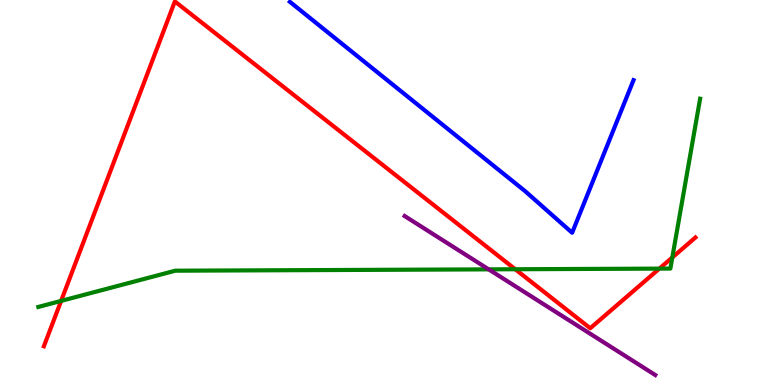[{'lines': ['blue', 'red'], 'intersections': []}, {'lines': ['green', 'red'], 'intersections': [{'x': 0.789, 'y': 2.18}, {'x': 6.65, 'y': 3.01}, {'x': 8.51, 'y': 3.02}, {'x': 8.68, 'y': 3.31}]}, {'lines': ['purple', 'red'], 'intersections': []}, {'lines': ['blue', 'green'], 'intersections': []}, {'lines': ['blue', 'purple'], 'intersections': []}, {'lines': ['green', 'purple'], 'intersections': [{'x': 6.31, 'y': 3.0}]}]